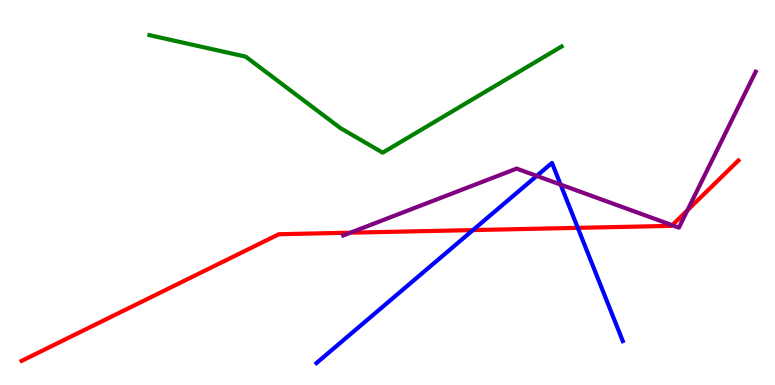[{'lines': ['blue', 'red'], 'intersections': [{'x': 6.1, 'y': 4.02}, {'x': 7.46, 'y': 4.08}]}, {'lines': ['green', 'red'], 'intersections': []}, {'lines': ['purple', 'red'], 'intersections': [{'x': 4.52, 'y': 3.96}, {'x': 8.67, 'y': 4.15}, {'x': 8.87, 'y': 4.54}]}, {'lines': ['blue', 'green'], 'intersections': []}, {'lines': ['blue', 'purple'], 'intersections': [{'x': 6.93, 'y': 5.43}, {'x': 7.23, 'y': 5.21}]}, {'lines': ['green', 'purple'], 'intersections': []}]